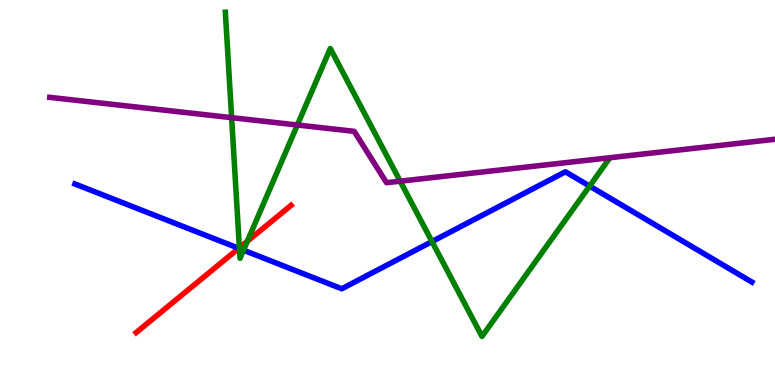[{'lines': ['blue', 'red'], 'intersections': [{'x': 3.08, 'y': 3.55}]}, {'lines': ['green', 'red'], 'intersections': [{'x': 3.09, 'y': 3.56}, {'x': 3.19, 'y': 3.73}]}, {'lines': ['purple', 'red'], 'intersections': []}, {'lines': ['blue', 'green'], 'intersections': [{'x': 3.09, 'y': 3.54}, {'x': 3.14, 'y': 3.5}, {'x': 5.57, 'y': 3.73}, {'x': 7.61, 'y': 5.17}]}, {'lines': ['blue', 'purple'], 'intersections': []}, {'lines': ['green', 'purple'], 'intersections': [{'x': 2.99, 'y': 6.94}, {'x': 3.84, 'y': 6.75}, {'x': 5.16, 'y': 5.29}]}]